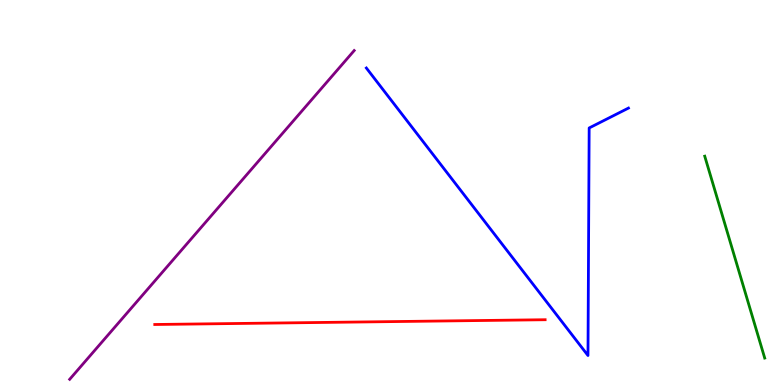[{'lines': ['blue', 'red'], 'intersections': []}, {'lines': ['green', 'red'], 'intersections': []}, {'lines': ['purple', 'red'], 'intersections': []}, {'lines': ['blue', 'green'], 'intersections': []}, {'lines': ['blue', 'purple'], 'intersections': []}, {'lines': ['green', 'purple'], 'intersections': []}]